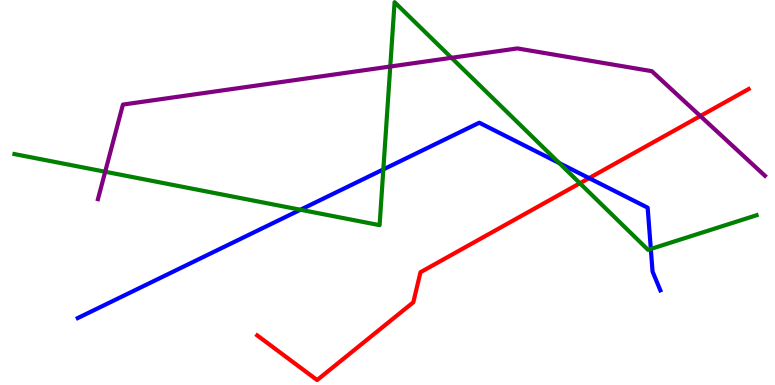[{'lines': ['blue', 'red'], 'intersections': [{'x': 7.6, 'y': 5.37}]}, {'lines': ['green', 'red'], 'intersections': [{'x': 7.48, 'y': 5.24}]}, {'lines': ['purple', 'red'], 'intersections': [{'x': 9.04, 'y': 6.99}]}, {'lines': ['blue', 'green'], 'intersections': [{'x': 3.88, 'y': 4.55}, {'x': 4.95, 'y': 5.6}, {'x': 7.22, 'y': 5.76}, {'x': 8.4, 'y': 3.53}]}, {'lines': ['blue', 'purple'], 'intersections': []}, {'lines': ['green', 'purple'], 'intersections': [{'x': 1.36, 'y': 5.54}, {'x': 5.04, 'y': 8.27}, {'x': 5.83, 'y': 8.5}]}]